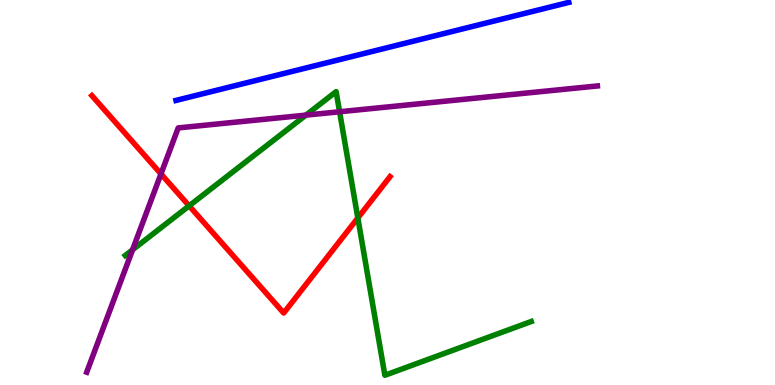[{'lines': ['blue', 'red'], 'intersections': []}, {'lines': ['green', 'red'], 'intersections': [{'x': 2.44, 'y': 4.65}, {'x': 4.62, 'y': 4.34}]}, {'lines': ['purple', 'red'], 'intersections': [{'x': 2.08, 'y': 5.48}]}, {'lines': ['blue', 'green'], 'intersections': []}, {'lines': ['blue', 'purple'], 'intersections': []}, {'lines': ['green', 'purple'], 'intersections': [{'x': 1.71, 'y': 3.51}, {'x': 3.95, 'y': 7.01}, {'x': 4.38, 'y': 7.1}]}]